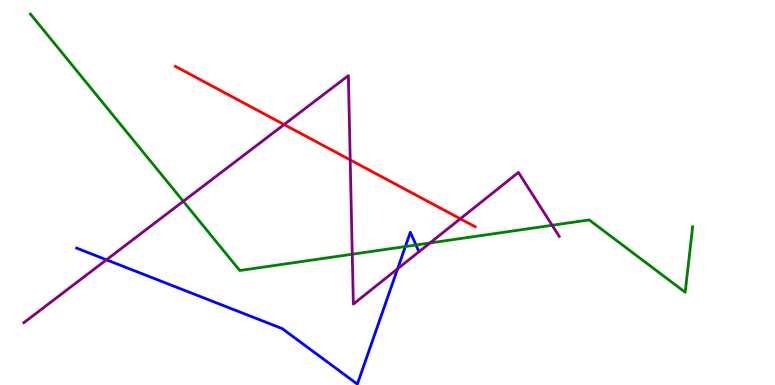[{'lines': ['blue', 'red'], 'intersections': []}, {'lines': ['green', 'red'], 'intersections': []}, {'lines': ['purple', 'red'], 'intersections': [{'x': 3.67, 'y': 6.76}, {'x': 4.52, 'y': 5.85}, {'x': 5.94, 'y': 4.32}]}, {'lines': ['blue', 'green'], 'intersections': [{'x': 5.23, 'y': 3.6}, {'x': 5.37, 'y': 3.64}]}, {'lines': ['blue', 'purple'], 'intersections': [{'x': 1.37, 'y': 3.25}, {'x': 5.13, 'y': 3.02}]}, {'lines': ['green', 'purple'], 'intersections': [{'x': 2.36, 'y': 4.77}, {'x': 4.55, 'y': 3.4}, {'x': 5.55, 'y': 3.69}, {'x': 7.12, 'y': 4.15}]}]